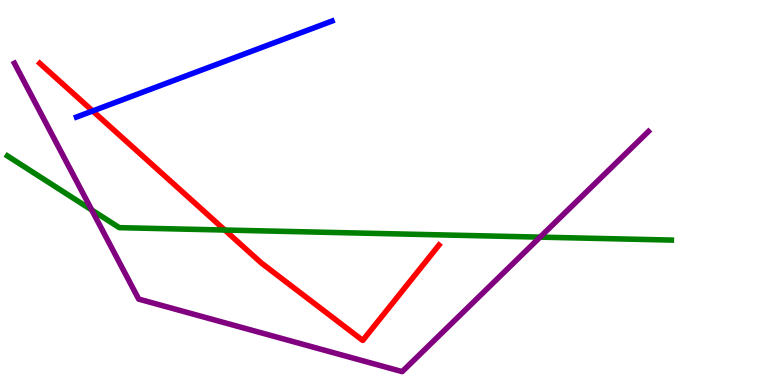[{'lines': ['blue', 'red'], 'intersections': [{'x': 1.2, 'y': 7.12}]}, {'lines': ['green', 'red'], 'intersections': [{'x': 2.9, 'y': 4.03}]}, {'lines': ['purple', 'red'], 'intersections': []}, {'lines': ['blue', 'green'], 'intersections': []}, {'lines': ['blue', 'purple'], 'intersections': []}, {'lines': ['green', 'purple'], 'intersections': [{'x': 1.18, 'y': 4.55}, {'x': 6.97, 'y': 3.84}]}]